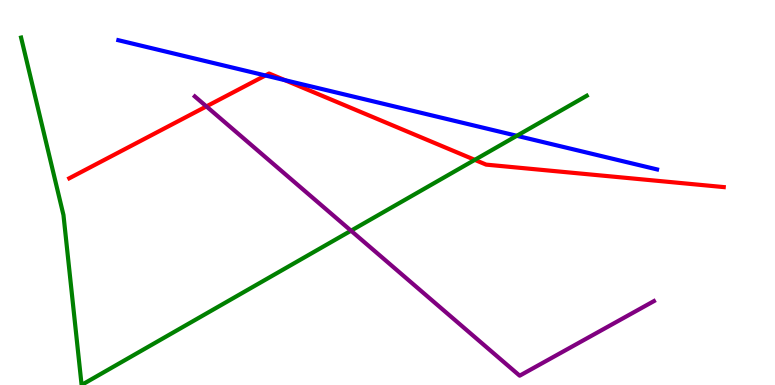[{'lines': ['blue', 'red'], 'intersections': [{'x': 3.42, 'y': 8.04}, {'x': 3.68, 'y': 7.92}]}, {'lines': ['green', 'red'], 'intersections': [{'x': 6.13, 'y': 5.85}]}, {'lines': ['purple', 'red'], 'intersections': [{'x': 2.66, 'y': 7.24}]}, {'lines': ['blue', 'green'], 'intersections': [{'x': 6.67, 'y': 6.47}]}, {'lines': ['blue', 'purple'], 'intersections': []}, {'lines': ['green', 'purple'], 'intersections': [{'x': 4.53, 'y': 4.01}]}]